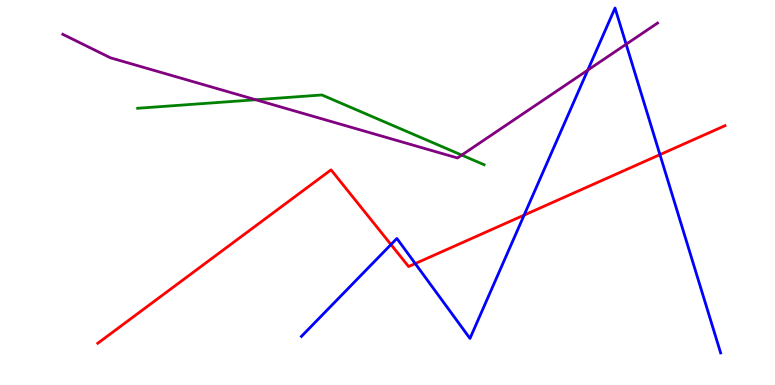[{'lines': ['blue', 'red'], 'intersections': [{'x': 5.04, 'y': 3.65}, {'x': 5.36, 'y': 3.15}, {'x': 6.76, 'y': 4.41}, {'x': 8.52, 'y': 5.98}]}, {'lines': ['green', 'red'], 'intersections': []}, {'lines': ['purple', 'red'], 'intersections': []}, {'lines': ['blue', 'green'], 'intersections': []}, {'lines': ['blue', 'purple'], 'intersections': [{'x': 7.58, 'y': 8.18}, {'x': 8.08, 'y': 8.85}]}, {'lines': ['green', 'purple'], 'intersections': [{'x': 3.3, 'y': 7.41}, {'x': 5.96, 'y': 5.97}]}]